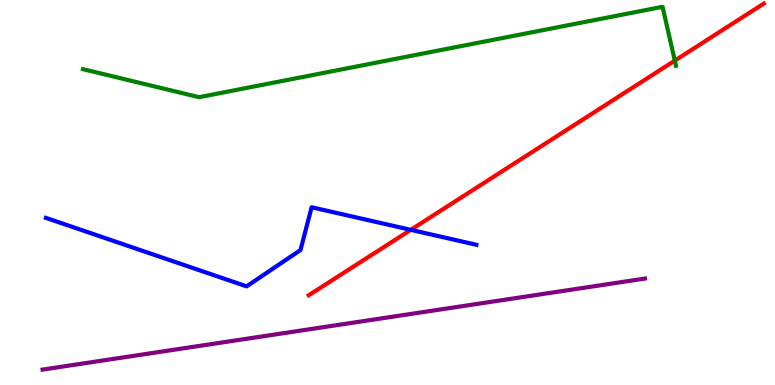[{'lines': ['blue', 'red'], 'intersections': [{'x': 5.3, 'y': 4.03}]}, {'lines': ['green', 'red'], 'intersections': [{'x': 8.71, 'y': 8.43}]}, {'lines': ['purple', 'red'], 'intersections': []}, {'lines': ['blue', 'green'], 'intersections': []}, {'lines': ['blue', 'purple'], 'intersections': []}, {'lines': ['green', 'purple'], 'intersections': []}]